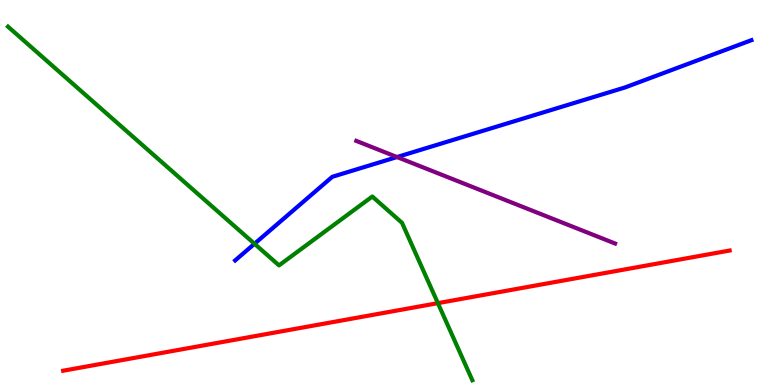[{'lines': ['blue', 'red'], 'intersections': []}, {'lines': ['green', 'red'], 'intersections': [{'x': 5.65, 'y': 2.13}]}, {'lines': ['purple', 'red'], 'intersections': []}, {'lines': ['blue', 'green'], 'intersections': [{'x': 3.28, 'y': 3.67}]}, {'lines': ['blue', 'purple'], 'intersections': [{'x': 5.12, 'y': 5.92}]}, {'lines': ['green', 'purple'], 'intersections': []}]